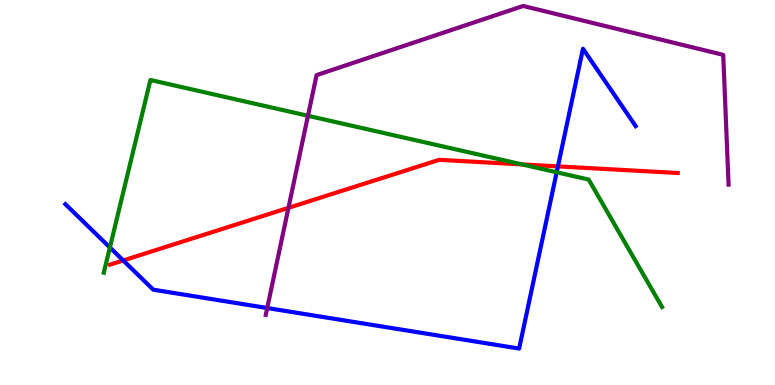[{'lines': ['blue', 'red'], 'intersections': [{'x': 1.59, 'y': 3.23}, {'x': 7.2, 'y': 5.68}]}, {'lines': ['green', 'red'], 'intersections': [{'x': 6.74, 'y': 5.73}]}, {'lines': ['purple', 'red'], 'intersections': [{'x': 3.72, 'y': 4.6}]}, {'lines': ['blue', 'green'], 'intersections': [{'x': 1.42, 'y': 3.57}, {'x': 7.18, 'y': 5.53}]}, {'lines': ['blue', 'purple'], 'intersections': [{'x': 3.45, 'y': 2.0}]}, {'lines': ['green', 'purple'], 'intersections': [{'x': 3.97, 'y': 6.99}]}]